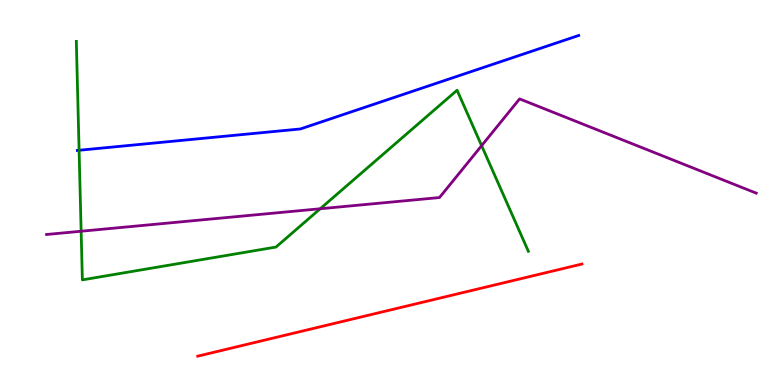[{'lines': ['blue', 'red'], 'intersections': []}, {'lines': ['green', 'red'], 'intersections': []}, {'lines': ['purple', 'red'], 'intersections': []}, {'lines': ['blue', 'green'], 'intersections': [{'x': 1.02, 'y': 6.1}]}, {'lines': ['blue', 'purple'], 'intersections': []}, {'lines': ['green', 'purple'], 'intersections': [{'x': 1.05, 'y': 3.99}, {'x': 4.13, 'y': 4.58}, {'x': 6.21, 'y': 6.22}]}]